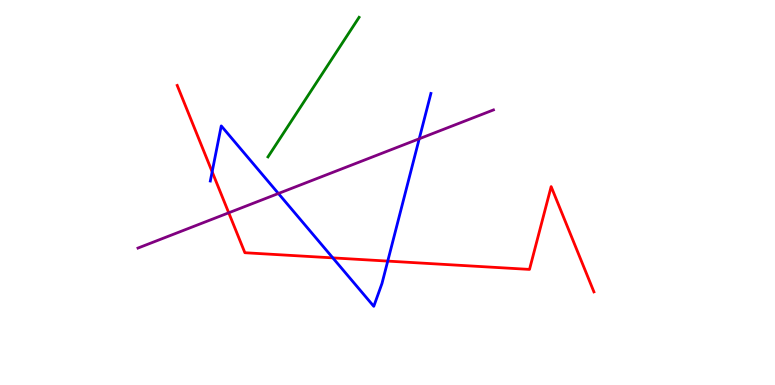[{'lines': ['blue', 'red'], 'intersections': [{'x': 2.74, 'y': 5.54}, {'x': 4.29, 'y': 3.3}, {'x': 5.0, 'y': 3.22}]}, {'lines': ['green', 'red'], 'intersections': []}, {'lines': ['purple', 'red'], 'intersections': [{'x': 2.95, 'y': 4.47}]}, {'lines': ['blue', 'green'], 'intersections': []}, {'lines': ['blue', 'purple'], 'intersections': [{'x': 3.59, 'y': 4.97}, {'x': 5.41, 'y': 6.4}]}, {'lines': ['green', 'purple'], 'intersections': []}]